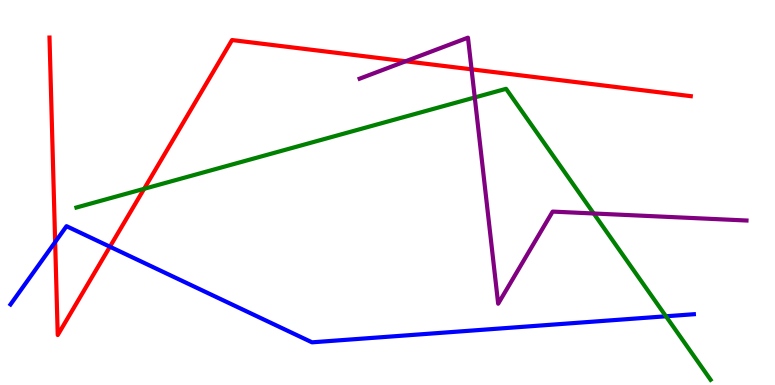[{'lines': ['blue', 'red'], 'intersections': [{'x': 0.712, 'y': 3.71}, {'x': 1.42, 'y': 3.59}]}, {'lines': ['green', 'red'], 'intersections': [{'x': 1.86, 'y': 5.1}]}, {'lines': ['purple', 'red'], 'intersections': [{'x': 5.23, 'y': 8.41}, {'x': 6.08, 'y': 8.2}]}, {'lines': ['blue', 'green'], 'intersections': [{'x': 8.59, 'y': 1.78}]}, {'lines': ['blue', 'purple'], 'intersections': []}, {'lines': ['green', 'purple'], 'intersections': [{'x': 6.13, 'y': 7.47}, {'x': 7.66, 'y': 4.45}]}]